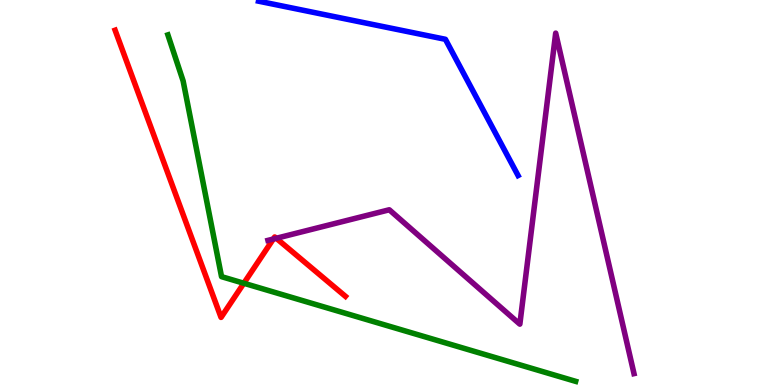[{'lines': ['blue', 'red'], 'intersections': []}, {'lines': ['green', 'red'], 'intersections': [{'x': 3.15, 'y': 2.64}]}, {'lines': ['purple', 'red'], 'intersections': [{'x': 3.53, 'y': 3.79}, {'x': 3.57, 'y': 3.81}]}, {'lines': ['blue', 'green'], 'intersections': []}, {'lines': ['blue', 'purple'], 'intersections': []}, {'lines': ['green', 'purple'], 'intersections': []}]